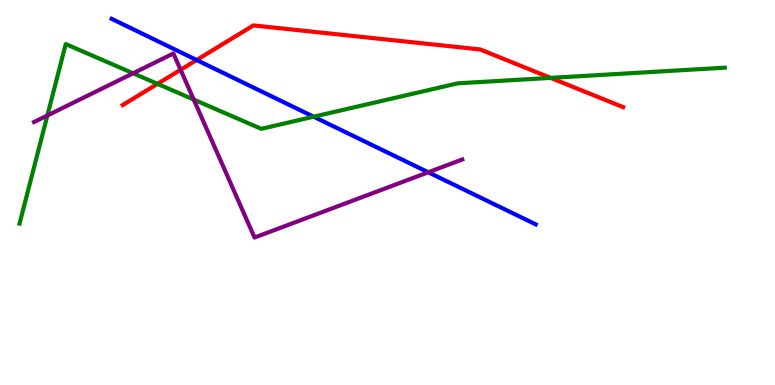[{'lines': ['blue', 'red'], 'intersections': [{'x': 2.54, 'y': 8.44}]}, {'lines': ['green', 'red'], 'intersections': [{'x': 2.03, 'y': 7.82}, {'x': 7.1, 'y': 7.98}]}, {'lines': ['purple', 'red'], 'intersections': [{'x': 2.33, 'y': 8.19}]}, {'lines': ['blue', 'green'], 'intersections': [{'x': 4.05, 'y': 6.97}]}, {'lines': ['blue', 'purple'], 'intersections': [{'x': 5.53, 'y': 5.53}]}, {'lines': ['green', 'purple'], 'intersections': [{'x': 0.611, 'y': 7.0}, {'x': 1.72, 'y': 8.1}, {'x': 2.5, 'y': 7.41}]}]